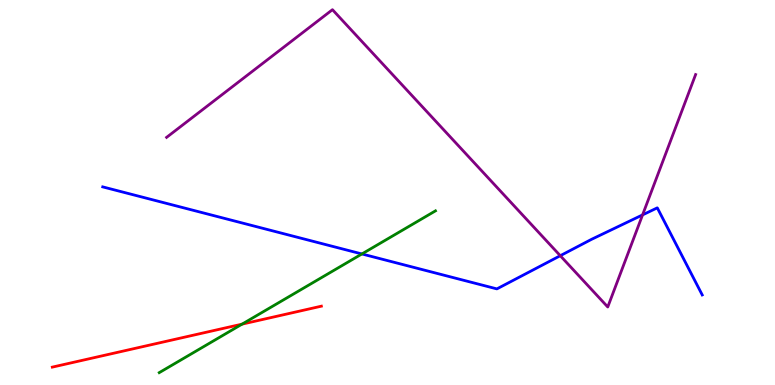[{'lines': ['blue', 'red'], 'intersections': []}, {'lines': ['green', 'red'], 'intersections': [{'x': 3.12, 'y': 1.58}]}, {'lines': ['purple', 'red'], 'intersections': []}, {'lines': ['blue', 'green'], 'intersections': [{'x': 4.67, 'y': 3.4}]}, {'lines': ['blue', 'purple'], 'intersections': [{'x': 7.23, 'y': 3.36}, {'x': 8.29, 'y': 4.42}]}, {'lines': ['green', 'purple'], 'intersections': []}]